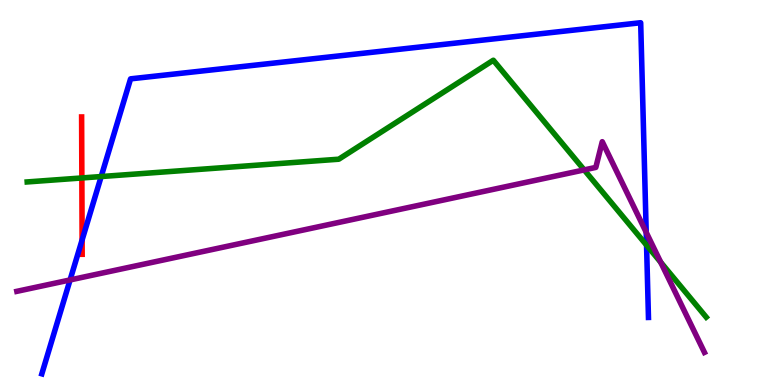[{'lines': ['blue', 'red'], 'intersections': [{'x': 1.06, 'y': 3.77}]}, {'lines': ['green', 'red'], 'intersections': [{'x': 1.06, 'y': 5.38}]}, {'lines': ['purple', 'red'], 'intersections': []}, {'lines': ['blue', 'green'], 'intersections': [{'x': 1.31, 'y': 5.41}, {'x': 8.34, 'y': 3.63}]}, {'lines': ['blue', 'purple'], 'intersections': [{'x': 0.904, 'y': 2.73}, {'x': 8.34, 'y': 3.97}]}, {'lines': ['green', 'purple'], 'intersections': [{'x': 7.54, 'y': 5.59}, {'x': 8.53, 'y': 3.19}]}]